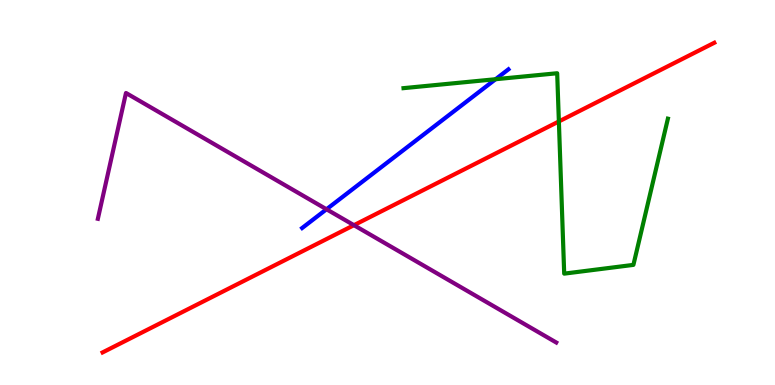[{'lines': ['blue', 'red'], 'intersections': []}, {'lines': ['green', 'red'], 'intersections': [{'x': 7.21, 'y': 6.85}]}, {'lines': ['purple', 'red'], 'intersections': [{'x': 4.57, 'y': 4.15}]}, {'lines': ['blue', 'green'], 'intersections': [{'x': 6.39, 'y': 7.94}]}, {'lines': ['blue', 'purple'], 'intersections': [{'x': 4.21, 'y': 4.56}]}, {'lines': ['green', 'purple'], 'intersections': []}]